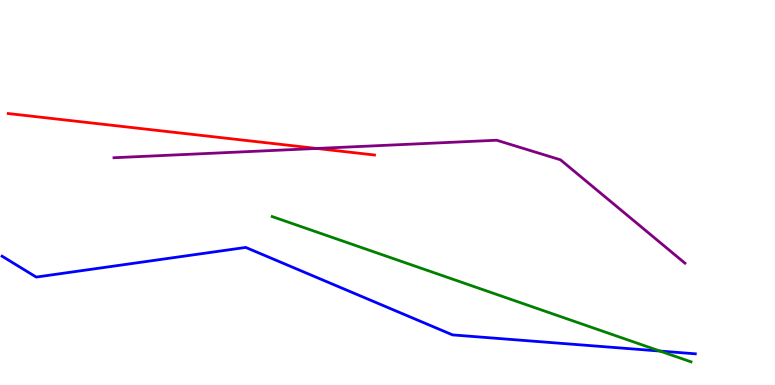[{'lines': ['blue', 'red'], 'intersections': []}, {'lines': ['green', 'red'], 'intersections': []}, {'lines': ['purple', 'red'], 'intersections': [{'x': 4.09, 'y': 6.14}]}, {'lines': ['blue', 'green'], 'intersections': [{'x': 8.52, 'y': 0.882}]}, {'lines': ['blue', 'purple'], 'intersections': []}, {'lines': ['green', 'purple'], 'intersections': []}]